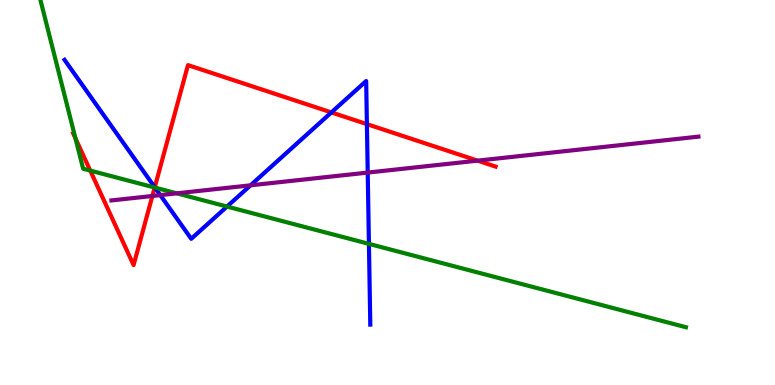[{'lines': ['blue', 'red'], 'intersections': [{'x': 2.0, 'y': 5.14}, {'x': 4.28, 'y': 7.08}, {'x': 4.73, 'y': 6.78}]}, {'lines': ['green', 'red'], 'intersections': [{'x': 0.974, 'y': 6.41}, {'x': 1.16, 'y': 5.57}, {'x': 2.0, 'y': 5.13}]}, {'lines': ['purple', 'red'], 'intersections': [{'x': 1.97, 'y': 4.91}, {'x': 6.16, 'y': 5.83}]}, {'lines': ['blue', 'green'], 'intersections': [{'x': 2.0, 'y': 5.13}, {'x': 2.93, 'y': 4.63}, {'x': 4.76, 'y': 3.67}]}, {'lines': ['blue', 'purple'], 'intersections': [{'x': 2.07, 'y': 4.93}, {'x': 3.23, 'y': 5.19}, {'x': 4.74, 'y': 5.52}]}, {'lines': ['green', 'purple'], 'intersections': [{'x': 2.28, 'y': 4.98}]}]